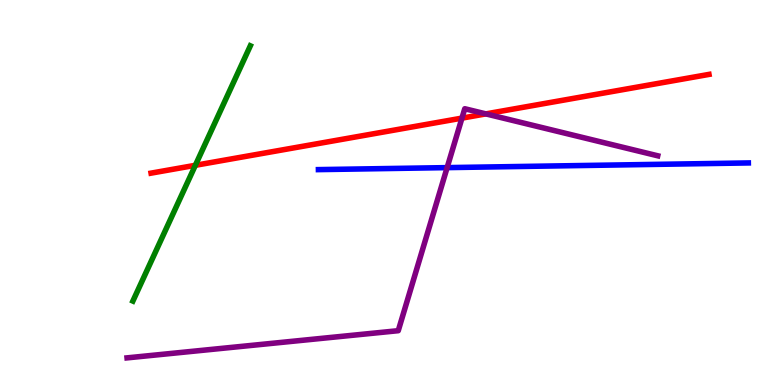[{'lines': ['blue', 'red'], 'intersections': []}, {'lines': ['green', 'red'], 'intersections': [{'x': 2.52, 'y': 5.71}]}, {'lines': ['purple', 'red'], 'intersections': [{'x': 5.96, 'y': 6.93}, {'x': 6.27, 'y': 7.04}]}, {'lines': ['blue', 'green'], 'intersections': []}, {'lines': ['blue', 'purple'], 'intersections': [{'x': 5.77, 'y': 5.65}]}, {'lines': ['green', 'purple'], 'intersections': []}]